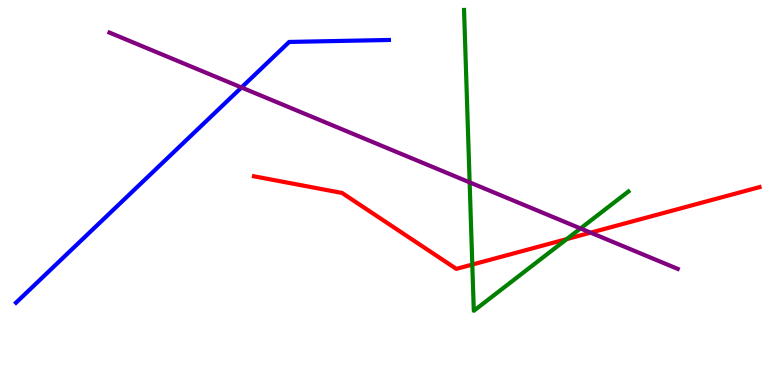[{'lines': ['blue', 'red'], 'intersections': []}, {'lines': ['green', 'red'], 'intersections': [{'x': 6.09, 'y': 3.13}, {'x': 7.31, 'y': 3.79}]}, {'lines': ['purple', 'red'], 'intersections': [{'x': 7.62, 'y': 3.96}]}, {'lines': ['blue', 'green'], 'intersections': []}, {'lines': ['blue', 'purple'], 'intersections': [{'x': 3.12, 'y': 7.73}]}, {'lines': ['green', 'purple'], 'intersections': [{'x': 6.06, 'y': 5.26}, {'x': 7.49, 'y': 4.07}]}]